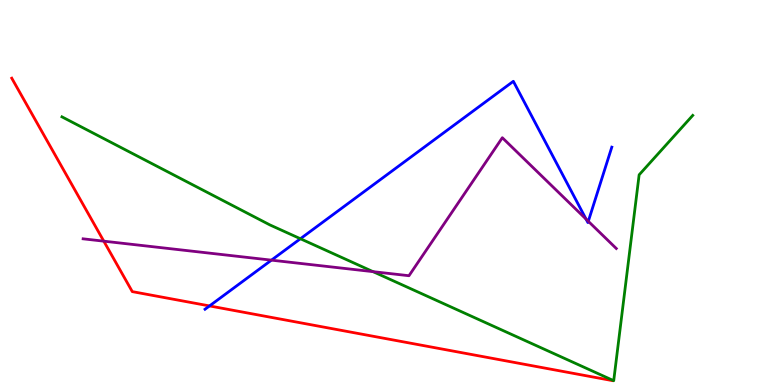[{'lines': ['blue', 'red'], 'intersections': [{'x': 2.7, 'y': 2.05}]}, {'lines': ['green', 'red'], 'intersections': []}, {'lines': ['purple', 'red'], 'intersections': [{'x': 1.34, 'y': 3.74}]}, {'lines': ['blue', 'green'], 'intersections': [{'x': 3.88, 'y': 3.8}]}, {'lines': ['blue', 'purple'], 'intersections': [{'x': 3.5, 'y': 3.24}, {'x': 7.56, 'y': 4.31}, {'x': 7.59, 'y': 4.25}]}, {'lines': ['green', 'purple'], 'intersections': [{'x': 4.81, 'y': 2.94}]}]